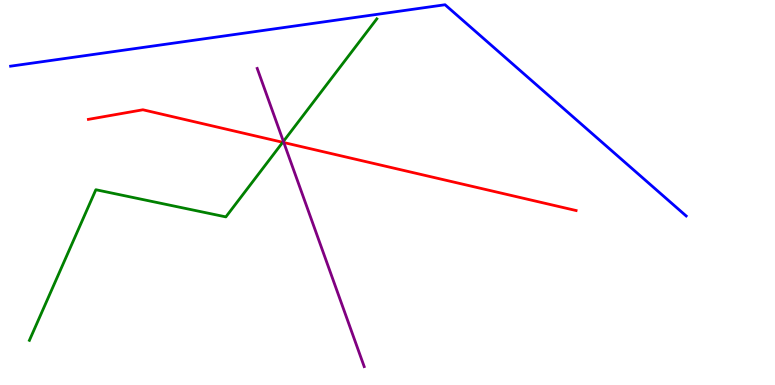[{'lines': ['blue', 'red'], 'intersections': []}, {'lines': ['green', 'red'], 'intersections': [{'x': 3.65, 'y': 6.3}]}, {'lines': ['purple', 'red'], 'intersections': [{'x': 3.66, 'y': 6.3}]}, {'lines': ['blue', 'green'], 'intersections': []}, {'lines': ['blue', 'purple'], 'intersections': []}, {'lines': ['green', 'purple'], 'intersections': [{'x': 3.66, 'y': 6.33}]}]